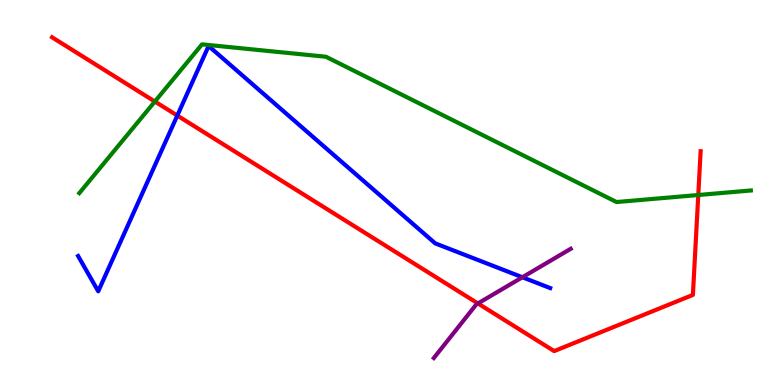[{'lines': ['blue', 'red'], 'intersections': [{'x': 2.29, 'y': 7.0}]}, {'lines': ['green', 'red'], 'intersections': [{'x': 2.0, 'y': 7.36}, {'x': 9.01, 'y': 4.93}]}, {'lines': ['purple', 'red'], 'intersections': [{'x': 6.17, 'y': 2.12}]}, {'lines': ['blue', 'green'], 'intersections': []}, {'lines': ['blue', 'purple'], 'intersections': [{'x': 6.74, 'y': 2.8}]}, {'lines': ['green', 'purple'], 'intersections': []}]